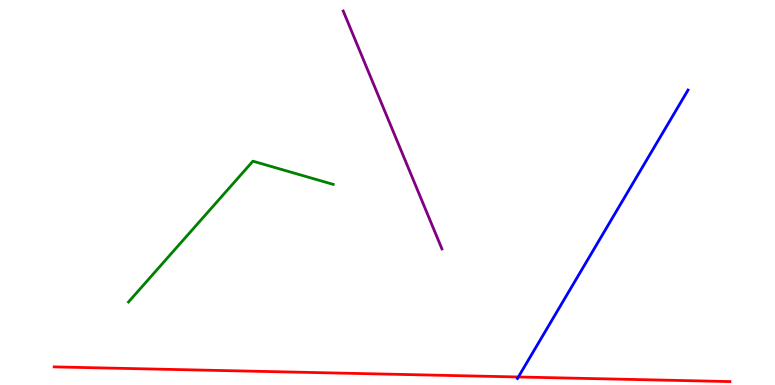[{'lines': ['blue', 'red'], 'intersections': [{'x': 6.69, 'y': 0.208}]}, {'lines': ['green', 'red'], 'intersections': []}, {'lines': ['purple', 'red'], 'intersections': []}, {'lines': ['blue', 'green'], 'intersections': []}, {'lines': ['blue', 'purple'], 'intersections': []}, {'lines': ['green', 'purple'], 'intersections': []}]